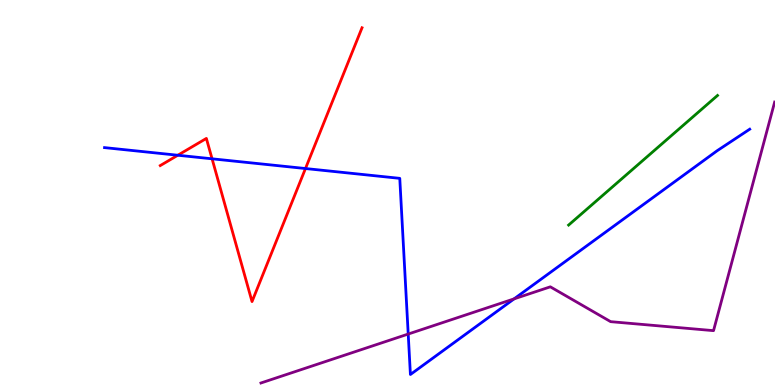[{'lines': ['blue', 'red'], 'intersections': [{'x': 2.29, 'y': 5.97}, {'x': 2.74, 'y': 5.88}, {'x': 3.94, 'y': 5.62}]}, {'lines': ['green', 'red'], 'intersections': []}, {'lines': ['purple', 'red'], 'intersections': []}, {'lines': ['blue', 'green'], 'intersections': []}, {'lines': ['blue', 'purple'], 'intersections': [{'x': 5.27, 'y': 1.32}, {'x': 6.63, 'y': 2.24}]}, {'lines': ['green', 'purple'], 'intersections': []}]